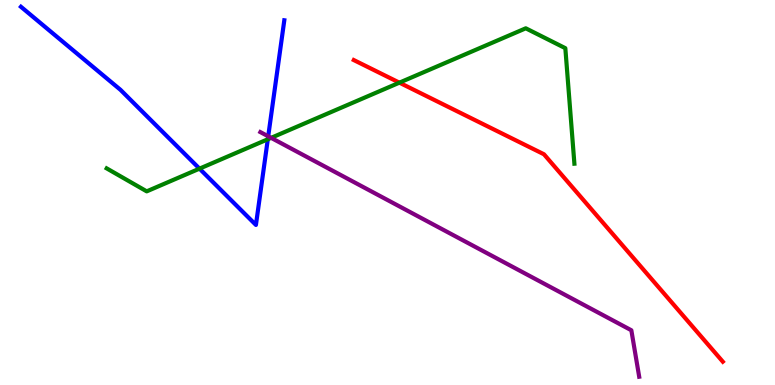[{'lines': ['blue', 'red'], 'intersections': []}, {'lines': ['green', 'red'], 'intersections': [{'x': 5.15, 'y': 7.85}]}, {'lines': ['purple', 'red'], 'intersections': []}, {'lines': ['blue', 'green'], 'intersections': [{'x': 2.57, 'y': 5.62}, {'x': 3.46, 'y': 6.38}]}, {'lines': ['blue', 'purple'], 'intersections': [{'x': 3.46, 'y': 6.46}]}, {'lines': ['green', 'purple'], 'intersections': [{'x': 3.5, 'y': 6.42}]}]